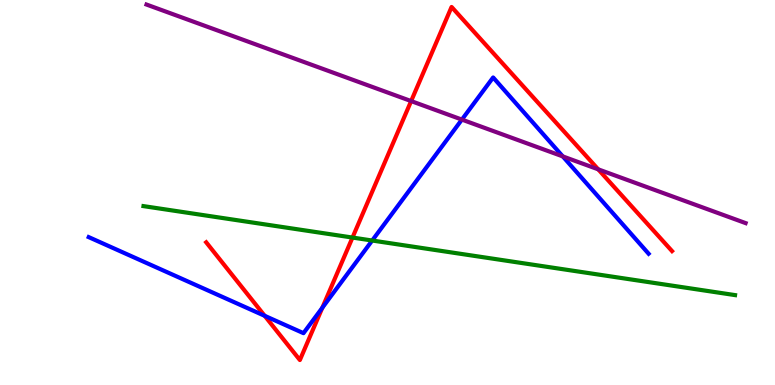[{'lines': ['blue', 'red'], 'intersections': [{'x': 3.42, 'y': 1.8}, {'x': 4.16, 'y': 2.01}]}, {'lines': ['green', 'red'], 'intersections': [{'x': 4.55, 'y': 3.83}]}, {'lines': ['purple', 'red'], 'intersections': [{'x': 5.3, 'y': 7.37}, {'x': 7.72, 'y': 5.6}]}, {'lines': ['blue', 'green'], 'intersections': [{'x': 4.8, 'y': 3.75}]}, {'lines': ['blue', 'purple'], 'intersections': [{'x': 5.96, 'y': 6.89}, {'x': 7.26, 'y': 5.94}]}, {'lines': ['green', 'purple'], 'intersections': []}]